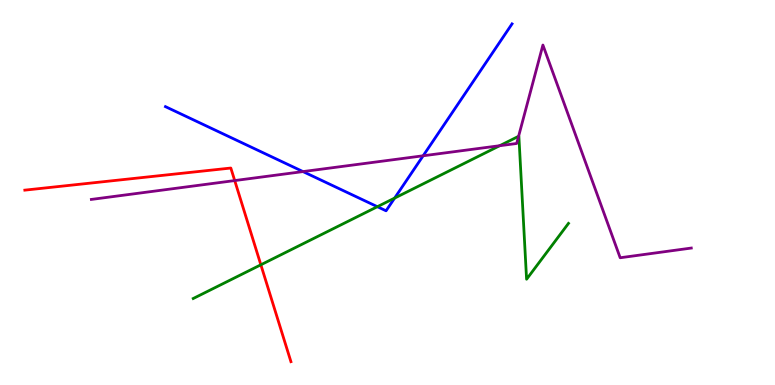[{'lines': ['blue', 'red'], 'intersections': []}, {'lines': ['green', 'red'], 'intersections': [{'x': 3.37, 'y': 3.12}]}, {'lines': ['purple', 'red'], 'intersections': [{'x': 3.03, 'y': 5.31}]}, {'lines': ['blue', 'green'], 'intersections': [{'x': 4.87, 'y': 4.63}, {'x': 5.09, 'y': 4.85}]}, {'lines': ['blue', 'purple'], 'intersections': [{'x': 3.91, 'y': 5.54}, {'x': 5.46, 'y': 5.95}]}, {'lines': ['green', 'purple'], 'intersections': [{'x': 6.45, 'y': 6.22}, {'x': 6.69, 'y': 6.46}]}]